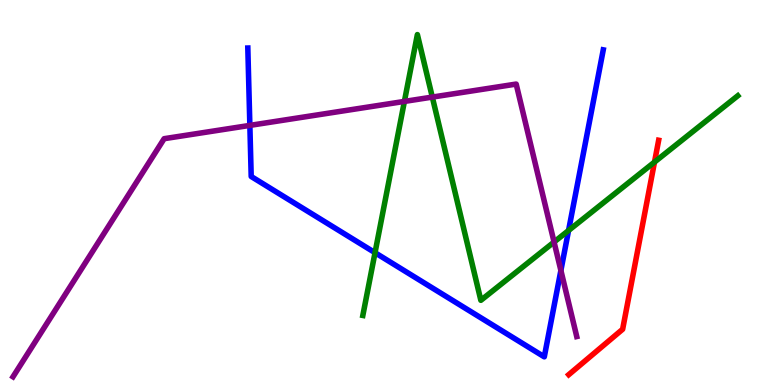[{'lines': ['blue', 'red'], 'intersections': []}, {'lines': ['green', 'red'], 'intersections': [{'x': 8.45, 'y': 5.79}]}, {'lines': ['purple', 'red'], 'intersections': []}, {'lines': ['blue', 'green'], 'intersections': [{'x': 4.84, 'y': 3.44}, {'x': 7.34, 'y': 4.01}]}, {'lines': ['blue', 'purple'], 'intersections': [{'x': 3.22, 'y': 6.74}, {'x': 7.24, 'y': 2.97}]}, {'lines': ['green', 'purple'], 'intersections': [{'x': 5.22, 'y': 7.37}, {'x': 5.58, 'y': 7.48}, {'x': 7.15, 'y': 3.71}]}]